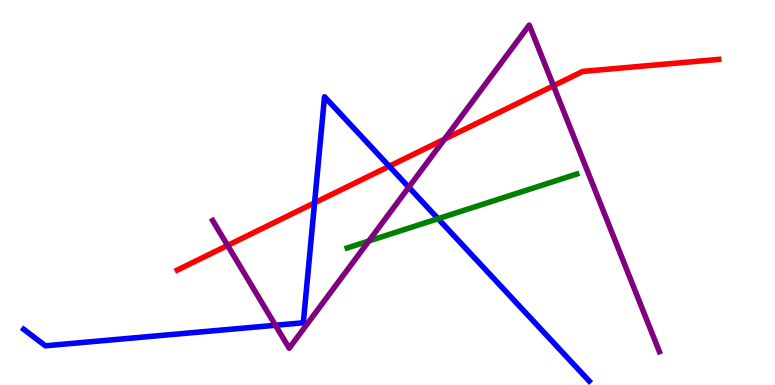[{'lines': ['blue', 'red'], 'intersections': [{'x': 4.06, 'y': 4.73}, {'x': 5.02, 'y': 5.68}]}, {'lines': ['green', 'red'], 'intersections': []}, {'lines': ['purple', 'red'], 'intersections': [{'x': 2.94, 'y': 3.62}, {'x': 5.74, 'y': 6.39}, {'x': 7.14, 'y': 7.77}]}, {'lines': ['blue', 'green'], 'intersections': [{'x': 5.65, 'y': 4.32}]}, {'lines': ['blue', 'purple'], 'intersections': [{'x': 3.55, 'y': 1.55}, {'x': 5.27, 'y': 5.14}]}, {'lines': ['green', 'purple'], 'intersections': [{'x': 4.76, 'y': 3.74}]}]